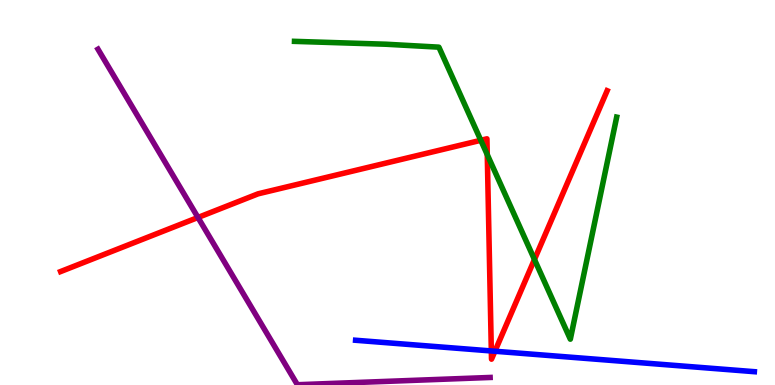[{'lines': ['blue', 'red'], 'intersections': [{'x': 6.34, 'y': 0.884}, {'x': 6.39, 'y': 0.877}]}, {'lines': ['green', 'red'], 'intersections': [{'x': 6.2, 'y': 6.36}, {'x': 6.29, 'y': 5.98}, {'x': 6.9, 'y': 3.26}]}, {'lines': ['purple', 'red'], 'intersections': [{'x': 2.55, 'y': 4.35}]}, {'lines': ['blue', 'green'], 'intersections': []}, {'lines': ['blue', 'purple'], 'intersections': []}, {'lines': ['green', 'purple'], 'intersections': []}]